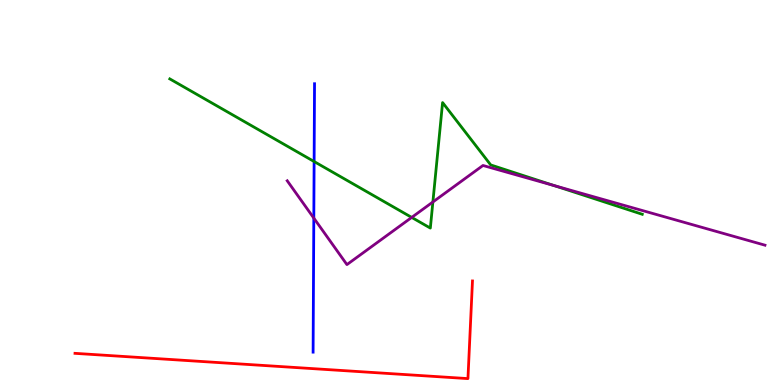[{'lines': ['blue', 'red'], 'intersections': []}, {'lines': ['green', 'red'], 'intersections': []}, {'lines': ['purple', 'red'], 'intersections': []}, {'lines': ['blue', 'green'], 'intersections': [{'x': 4.05, 'y': 5.8}]}, {'lines': ['blue', 'purple'], 'intersections': [{'x': 4.05, 'y': 4.33}]}, {'lines': ['green', 'purple'], 'intersections': [{'x': 5.31, 'y': 4.35}, {'x': 5.59, 'y': 4.75}, {'x': 7.15, 'y': 5.18}]}]